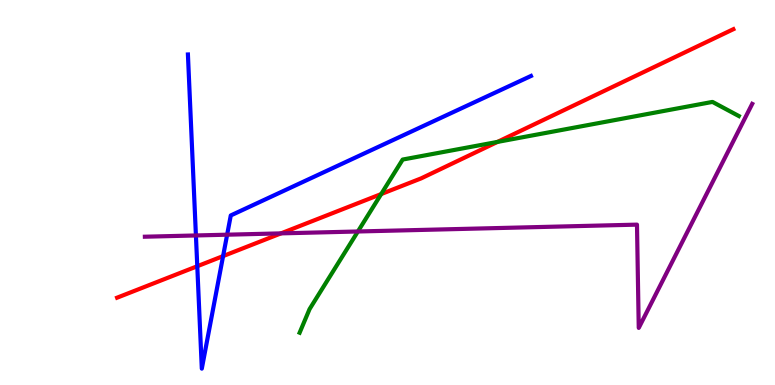[{'lines': ['blue', 'red'], 'intersections': [{'x': 2.55, 'y': 3.08}, {'x': 2.88, 'y': 3.35}]}, {'lines': ['green', 'red'], 'intersections': [{'x': 4.92, 'y': 4.96}, {'x': 6.42, 'y': 6.31}]}, {'lines': ['purple', 'red'], 'intersections': [{'x': 3.63, 'y': 3.94}]}, {'lines': ['blue', 'green'], 'intersections': []}, {'lines': ['blue', 'purple'], 'intersections': [{'x': 2.53, 'y': 3.88}, {'x': 2.93, 'y': 3.9}]}, {'lines': ['green', 'purple'], 'intersections': [{'x': 4.62, 'y': 3.99}]}]